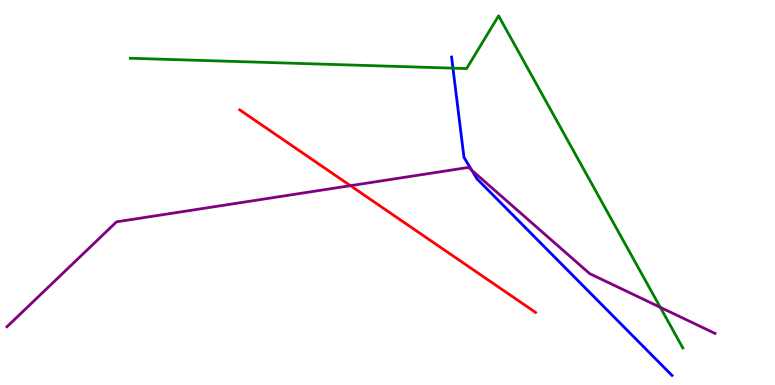[{'lines': ['blue', 'red'], 'intersections': []}, {'lines': ['green', 'red'], 'intersections': []}, {'lines': ['purple', 'red'], 'intersections': [{'x': 4.52, 'y': 5.18}]}, {'lines': ['blue', 'green'], 'intersections': [{'x': 5.84, 'y': 8.23}]}, {'lines': ['blue', 'purple'], 'intersections': [{'x': 6.09, 'y': 5.58}]}, {'lines': ['green', 'purple'], 'intersections': [{'x': 8.52, 'y': 2.02}]}]